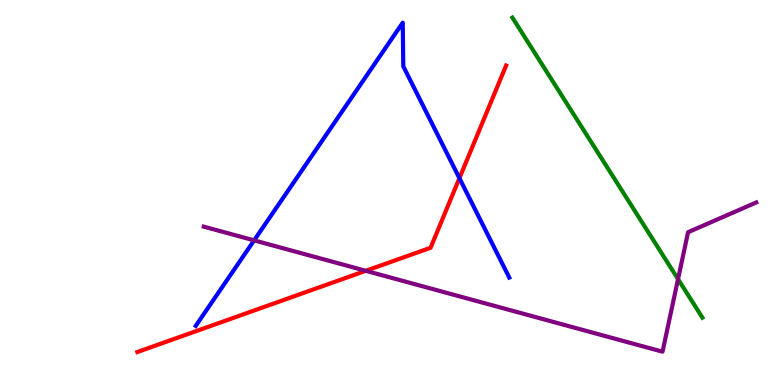[{'lines': ['blue', 'red'], 'intersections': [{'x': 5.93, 'y': 5.37}]}, {'lines': ['green', 'red'], 'intersections': []}, {'lines': ['purple', 'red'], 'intersections': [{'x': 4.72, 'y': 2.97}]}, {'lines': ['blue', 'green'], 'intersections': []}, {'lines': ['blue', 'purple'], 'intersections': [{'x': 3.28, 'y': 3.76}]}, {'lines': ['green', 'purple'], 'intersections': [{'x': 8.75, 'y': 2.75}]}]